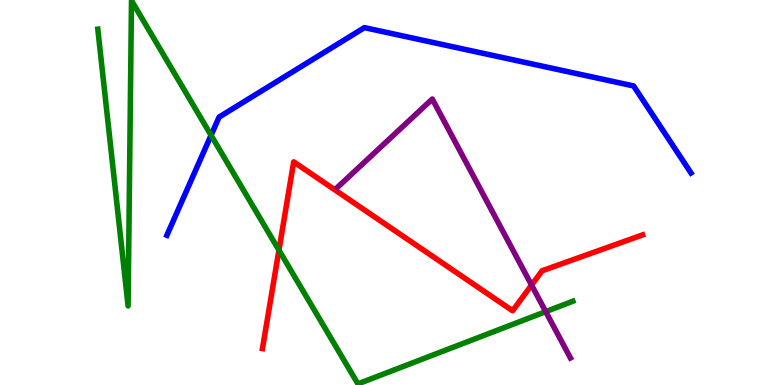[{'lines': ['blue', 'red'], 'intersections': []}, {'lines': ['green', 'red'], 'intersections': [{'x': 3.6, 'y': 3.5}]}, {'lines': ['purple', 'red'], 'intersections': [{'x': 6.86, 'y': 2.6}]}, {'lines': ['blue', 'green'], 'intersections': [{'x': 2.72, 'y': 6.49}]}, {'lines': ['blue', 'purple'], 'intersections': []}, {'lines': ['green', 'purple'], 'intersections': [{'x': 7.04, 'y': 1.91}]}]